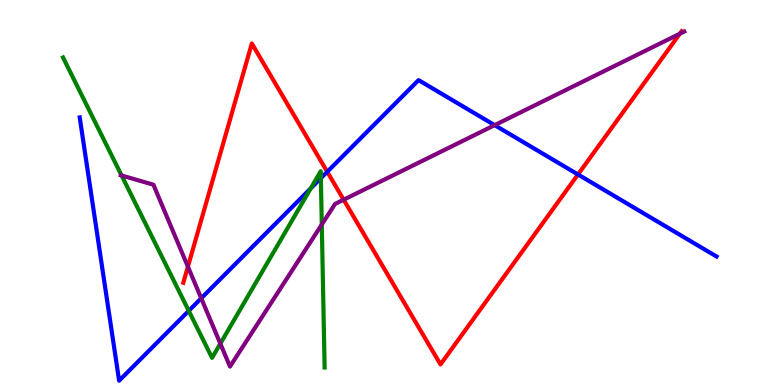[{'lines': ['blue', 'red'], 'intersections': [{'x': 4.22, 'y': 5.54}, {'x': 7.46, 'y': 5.47}]}, {'lines': ['green', 'red'], 'intersections': []}, {'lines': ['purple', 'red'], 'intersections': [{'x': 2.42, 'y': 3.07}, {'x': 4.43, 'y': 4.81}, {'x': 8.77, 'y': 9.12}]}, {'lines': ['blue', 'green'], 'intersections': [{'x': 2.44, 'y': 1.93}, {'x': 4.01, 'y': 5.11}, {'x': 4.14, 'y': 5.37}]}, {'lines': ['blue', 'purple'], 'intersections': [{'x': 2.6, 'y': 2.25}, {'x': 6.38, 'y': 6.75}]}, {'lines': ['green', 'purple'], 'intersections': [{'x': 1.57, 'y': 5.44}, {'x': 2.84, 'y': 1.07}, {'x': 4.15, 'y': 4.17}]}]